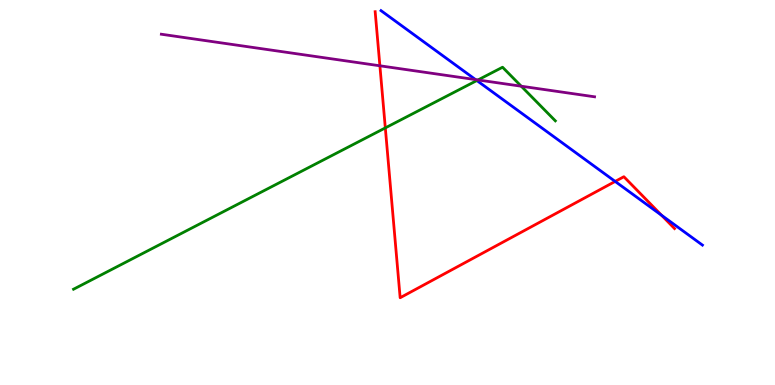[{'lines': ['blue', 'red'], 'intersections': [{'x': 7.94, 'y': 5.29}, {'x': 8.54, 'y': 4.41}]}, {'lines': ['green', 'red'], 'intersections': [{'x': 4.97, 'y': 6.68}]}, {'lines': ['purple', 'red'], 'intersections': [{'x': 4.9, 'y': 8.29}]}, {'lines': ['blue', 'green'], 'intersections': [{'x': 6.15, 'y': 7.91}]}, {'lines': ['blue', 'purple'], 'intersections': [{'x': 6.14, 'y': 7.93}]}, {'lines': ['green', 'purple'], 'intersections': [{'x': 6.17, 'y': 7.92}, {'x': 6.73, 'y': 7.76}]}]